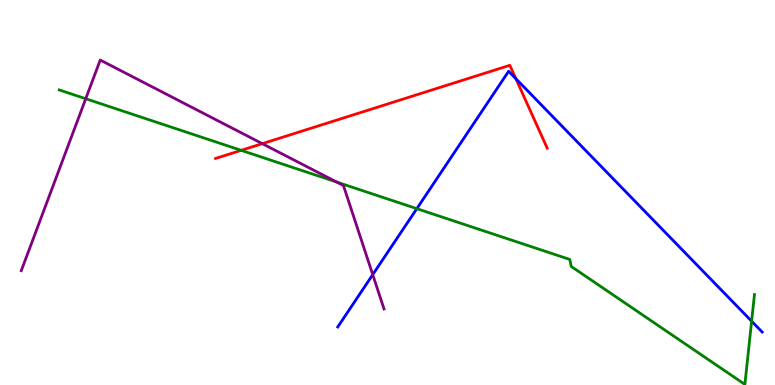[{'lines': ['blue', 'red'], 'intersections': [{'x': 6.66, 'y': 7.96}]}, {'lines': ['green', 'red'], 'intersections': [{'x': 3.11, 'y': 6.1}]}, {'lines': ['purple', 'red'], 'intersections': [{'x': 3.38, 'y': 6.27}]}, {'lines': ['blue', 'green'], 'intersections': [{'x': 5.38, 'y': 4.58}, {'x': 9.7, 'y': 1.66}]}, {'lines': ['blue', 'purple'], 'intersections': [{'x': 4.81, 'y': 2.87}]}, {'lines': ['green', 'purple'], 'intersections': [{'x': 1.11, 'y': 7.44}, {'x': 4.34, 'y': 5.27}]}]